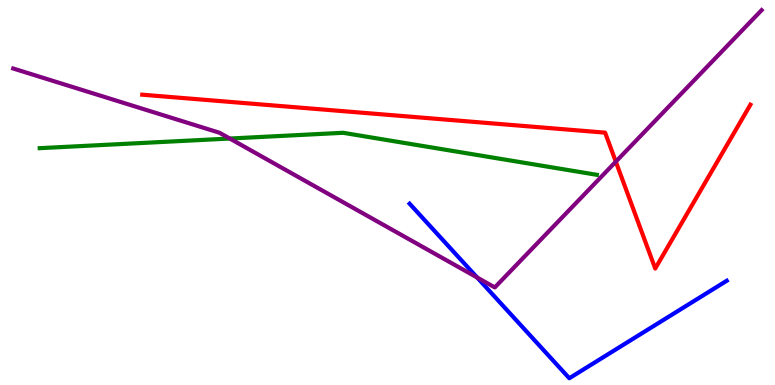[{'lines': ['blue', 'red'], 'intersections': []}, {'lines': ['green', 'red'], 'intersections': []}, {'lines': ['purple', 'red'], 'intersections': [{'x': 7.95, 'y': 5.8}]}, {'lines': ['blue', 'green'], 'intersections': []}, {'lines': ['blue', 'purple'], 'intersections': [{'x': 6.16, 'y': 2.79}]}, {'lines': ['green', 'purple'], 'intersections': [{'x': 2.96, 'y': 6.4}]}]